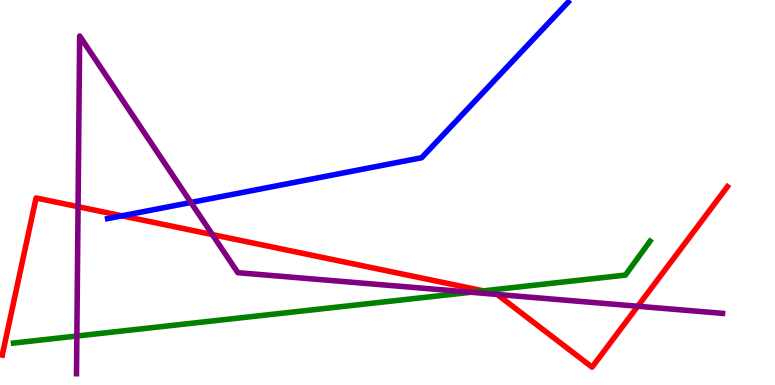[{'lines': ['blue', 'red'], 'intersections': [{'x': 1.57, 'y': 4.39}]}, {'lines': ['green', 'red'], 'intersections': [{'x': 6.24, 'y': 2.45}]}, {'lines': ['purple', 'red'], 'intersections': [{'x': 1.01, 'y': 4.63}, {'x': 2.74, 'y': 3.91}, {'x': 6.42, 'y': 2.35}, {'x': 8.23, 'y': 2.05}]}, {'lines': ['blue', 'green'], 'intersections': []}, {'lines': ['blue', 'purple'], 'intersections': [{'x': 2.46, 'y': 4.74}]}, {'lines': ['green', 'purple'], 'intersections': [{'x': 0.992, 'y': 1.27}, {'x': 6.08, 'y': 2.41}]}]